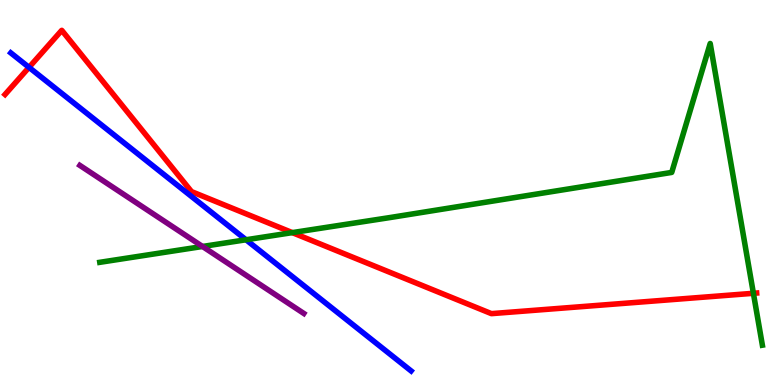[{'lines': ['blue', 'red'], 'intersections': [{'x': 0.374, 'y': 8.25}]}, {'lines': ['green', 'red'], 'intersections': [{'x': 3.77, 'y': 3.96}, {'x': 9.72, 'y': 2.38}]}, {'lines': ['purple', 'red'], 'intersections': []}, {'lines': ['blue', 'green'], 'intersections': [{'x': 3.17, 'y': 3.77}]}, {'lines': ['blue', 'purple'], 'intersections': []}, {'lines': ['green', 'purple'], 'intersections': [{'x': 2.61, 'y': 3.6}]}]